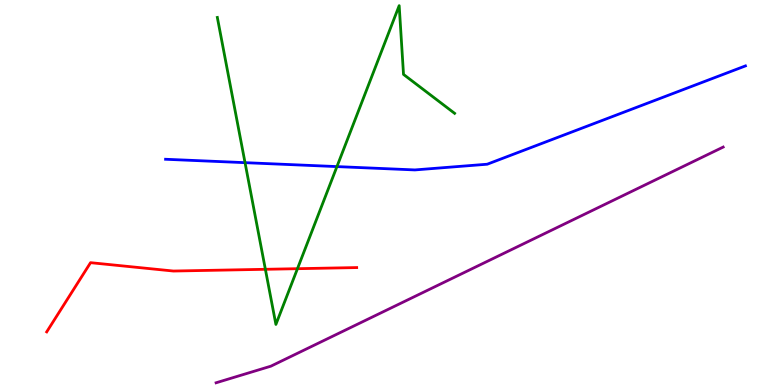[{'lines': ['blue', 'red'], 'intersections': []}, {'lines': ['green', 'red'], 'intersections': [{'x': 3.42, 'y': 3.01}, {'x': 3.84, 'y': 3.02}]}, {'lines': ['purple', 'red'], 'intersections': []}, {'lines': ['blue', 'green'], 'intersections': [{'x': 3.16, 'y': 5.77}, {'x': 4.35, 'y': 5.67}]}, {'lines': ['blue', 'purple'], 'intersections': []}, {'lines': ['green', 'purple'], 'intersections': []}]